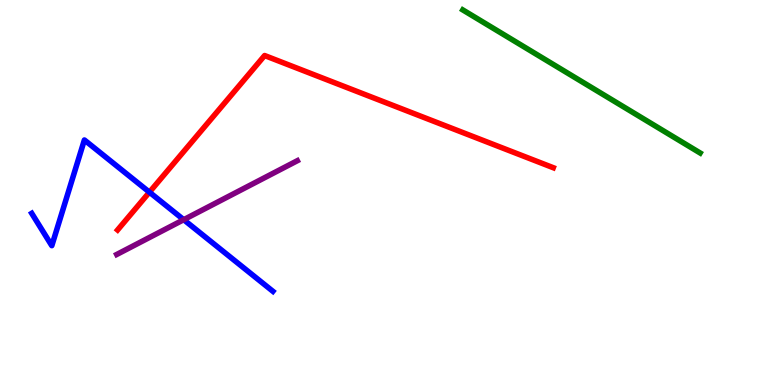[{'lines': ['blue', 'red'], 'intersections': [{'x': 1.93, 'y': 5.01}]}, {'lines': ['green', 'red'], 'intersections': []}, {'lines': ['purple', 'red'], 'intersections': []}, {'lines': ['blue', 'green'], 'intersections': []}, {'lines': ['blue', 'purple'], 'intersections': [{'x': 2.37, 'y': 4.29}]}, {'lines': ['green', 'purple'], 'intersections': []}]